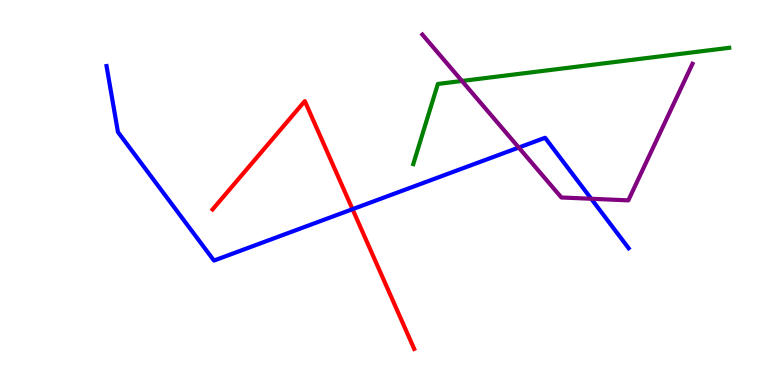[{'lines': ['blue', 'red'], 'intersections': [{'x': 4.55, 'y': 4.57}]}, {'lines': ['green', 'red'], 'intersections': []}, {'lines': ['purple', 'red'], 'intersections': []}, {'lines': ['blue', 'green'], 'intersections': []}, {'lines': ['blue', 'purple'], 'intersections': [{'x': 6.69, 'y': 6.17}, {'x': 7.63, 'y': 4.84}]}, {'lines': ['green', 'purple'], 'intersections': [{'x': 5.96, 'y': 7.9}]}]